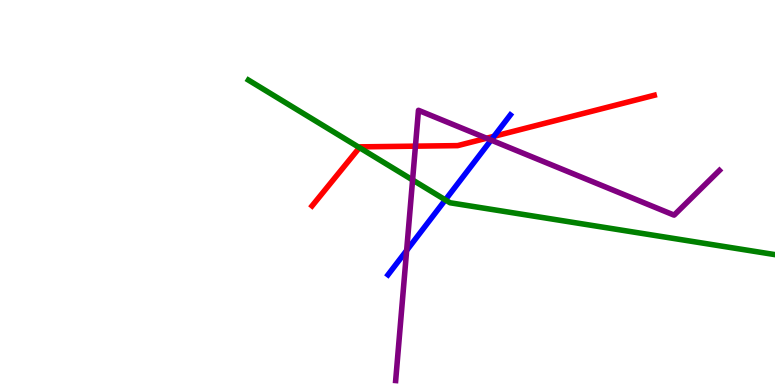[{'lines': ['blue', 'red'], 'intersections': [{'x': 6.37, 'y': 6.46}]}, {'lines': ['green', 'red'], 'intersections': [{'x': 4.64, 'y': 6.17}]}, {'lines': ['purple', 'red'], 'intersections': [{'x': 5.36, 'y': 6.2}, {'x': 6.28, 'y': 6.41}]}, {'lines': ['blue', 'green'], 'intersections': [{'x': 5.75, 'y': 4.81}]}, {'lines': ['blue', 'purple'], 'intersections': [{'x': 5.25, 'y': 3.49}, {'x': 6.34, 'y': 6.36}]}, {'lines': ['green', 'purple'], 'intersections': [{'x': 5.32, 'y': 5.33}]}]